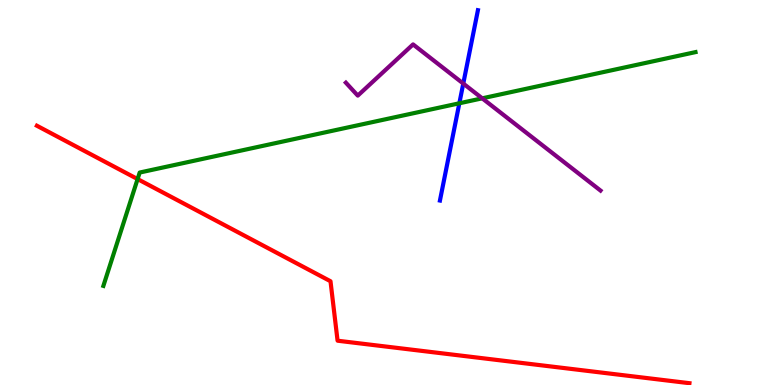[{'lines': ['blue', 'red'], 'intersections': []}, {'lines': ['green', 'red'], 'intersections': [{'x': 1.78, 'y': 5.35}]}, {'lines': ['purple', 'red'], 'intersections': []}, {'lines': ['blue', 'green'], 'intersections': [{'x': 5.93, 'y': 7.32}]}, {'lines': ['blue', 'purple'], 'intersections': [{'x': 5.98, 'y': 7.83}]}, {'lines': ['green', 'purple'], 'intersections': [{'x': 6.22, 'y': 7.45}]}]